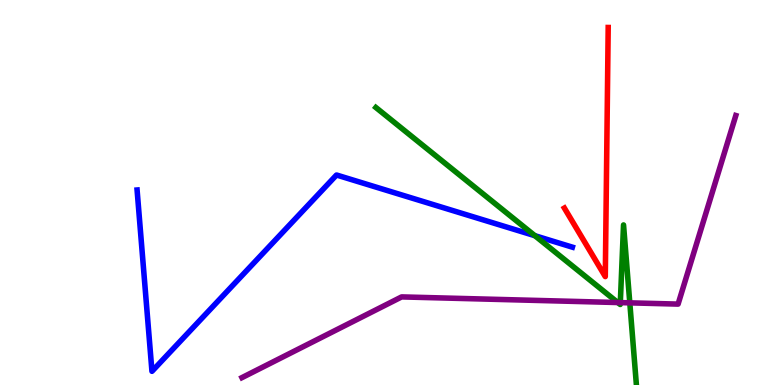[{'lines': ['blue', 'red'], 'intersections': []}, {'lines': ['green', 'red'], 'intersections': []}, {'lines': ['purple', 'red'], 'intersections': []}, {'lines': ['blue', 'green'], 'intersections': [{'x': 6.9, 'y': 3.88}]}, {'lines': ['blue', 'purple'], 'intersections': []}, {'lines': ['green', 'purple'], 'intersections': [{'x': 7.97, 'y': 2.14}, {'x': 8.0, 'y': 2.14}, {'x': 8.13, 'y': 2.13}]}]